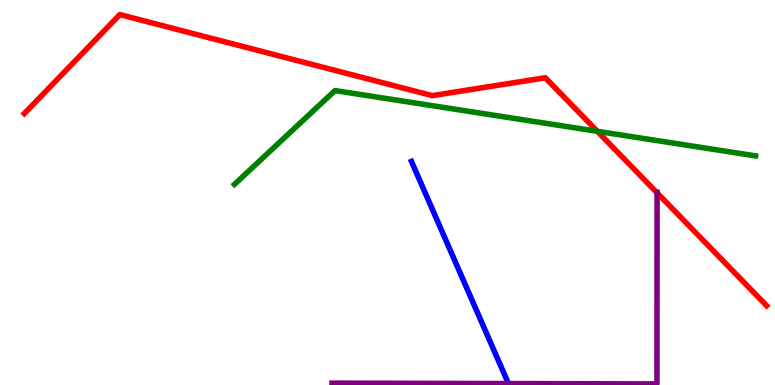[{'lines': ['blue', 'red'], 'intersections': []}, {'lines': ['green', 'red'], 'intersections': [{'x': 7.71, 'y': 6.59}]}, {'lines': ['purple', 'red'], 'intersections': [{'x': 8.48, 'y': 4.99}]}, {'lines': ['blue', 'green'], 'intersections': []}, {'lines': ['blue', 'purple'], 'intersections': [{'x': 6.56, 'y': 0.0371}]}, {'lines': ['green', 'purple'], 'intersections': []}]